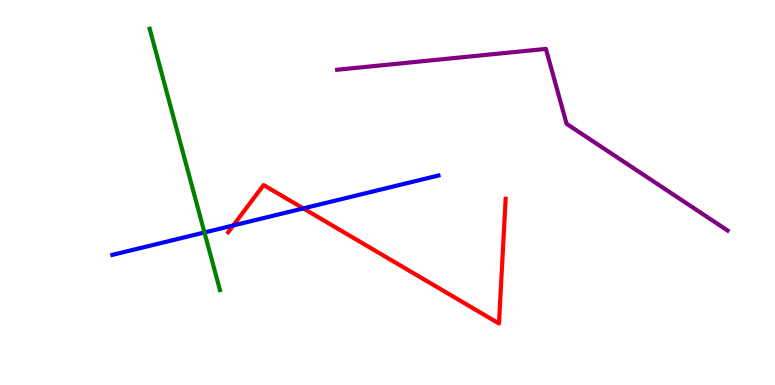[{'lines': ['blue', 'red'], 'intersections': [{'x': 3.01, 'y': 4.14}, {'x': 3.91, 'y': 4.59}]}, {'lines': ['green', 'red'], 'intersections': []}, {'lines': ['purple', 'red'], 'intersections': []}, {'lines': ['blue', 'green'], 'intersections': [{'x': 2.64, 'y': 3.96}]}, {'lines': ['blue', 'purple'], 'intersections': []}, {'lines': ['green', 'purple'], 'intersections': []}]